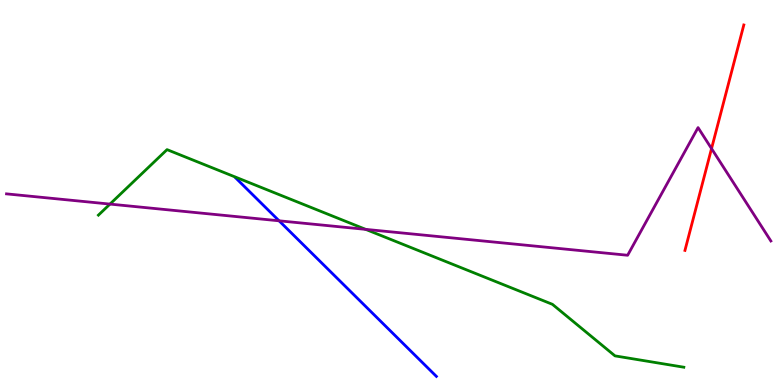[{'lines': ['blue', 'red'], 'intersections': []}, {'lines': ['green', 'red'], 'intersections': []}, {'lines': ['purple', 'red'], 'intersections': [{'x': 9.18, 'y': 6.14}]}, {'lines': ['blue', 'green'], 'intersections': []}, {'lines': ['blue', 'purple'], 'intersections': [{'x': 3.6, 'y': 4.26}]}, {'lines': ['green', 'purple'], 'intersections': [{'x': 1.42, 'y': 4.7}, {'x': 4.72, 'y': 4.04}]}]